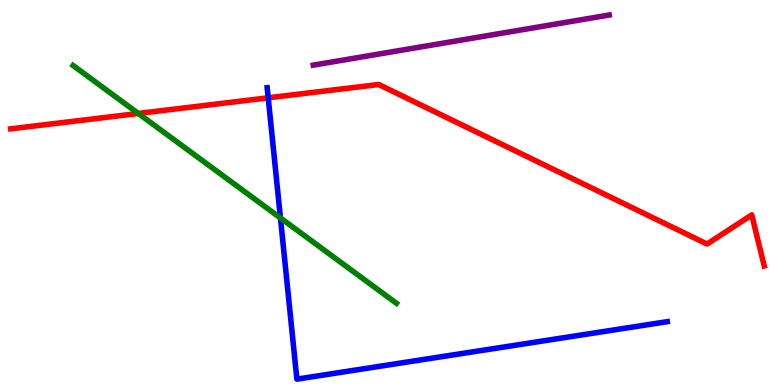[{'lines': ['blue', 'red'], 'intersections': [{'x': 3.46, 'y': 7.46}]}, {'lines': ['green', 'red'], 'intersections': [{'x': 1.78, 'y': 7.05}]}, {'lines': ['purple', 'red'], 'intersections': []}, {'lines': ['blue', 'green'], 'intersections': [{'x': 3.62, 'y': 4.34}]}, {'lines': ['blue', 'purple'], 'intersections': []}, {'lines': ['green', 'purple'], 'intersections': []}]